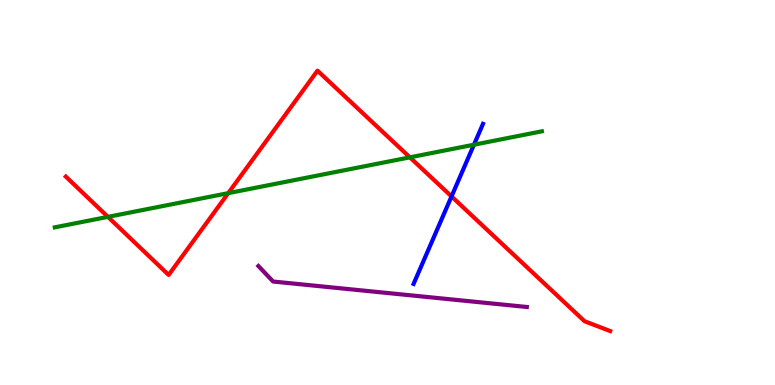[{'lines': ['blue', 'red'], 'intersections': [{'x': 5.83, 'y': 4.9}]}, {'lines': ['green', 'red'], 'intersections': [{'x': 1.39, 'y': 4.37}, {'x': 2.94, 'y': 4.98}, {'x': 5.29, 'y': 5.91}]}, {'lines': ['purple', 'red'], 'intersections': []}, {'lines': ['blue', 'green'], 'intersections': [{'x': 6.12, 'y': 6.24}]}, {'lines': ['blue', 'purple'], 'intersections': []}, {'lines': ['green', 'purple'], 'intersections': []}]